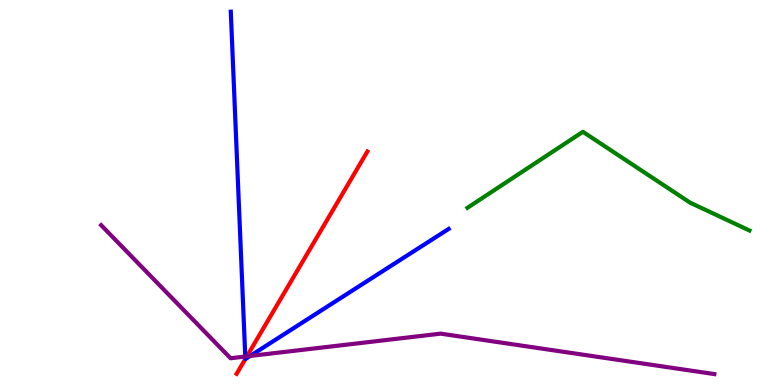[{'lines': ['blue', 'red'], 'intersections': [{'x': 3.17, 'y': 0.677}]}, {'lines': ['green', 'red'], 'intersections': []}, {'lines': ['purple', 'red'], 'intersections': [{'x': 3.19, 'y': 0.744}]}, {'lines': ['blue', 'green'], 'intersections': []}, {'lines': ['blue', 'purple'], 'intersections': [{'x': 3.16, 'y': 0.739}, {'x': 3.23, 'y': 0.754}]}, {'lines': ['green', 'purple'], 'intersections': []}]